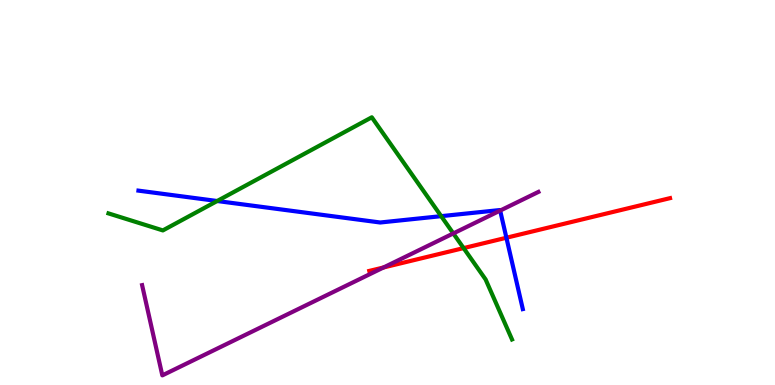[{'lines': ['blue', 'red'], 'intersections': [{'x': 6.53, 'y': 3.82}]}, {'lines': ['green', 'red'], 'intersections': [{'x': 5.98, 'y': 3.56}]}, {'lines': ['purple', 'red'], 'intersections': [{'x': 4.95, 'y': 3.05}]}, {'lines': ['blue', 'green'], 'intersections': [{'x': 2.8, 'y': 4.78}, {'x': 5.69, 'y': 4.39}]}, {'lines': ['blue', 'purple'], 'intersections': [{'x': 6.45, 'y': 4.53}]}, {'lines': ['green', 'purple'], 'intersections': [{'x': 5.85, 'y': 3.94}]}]